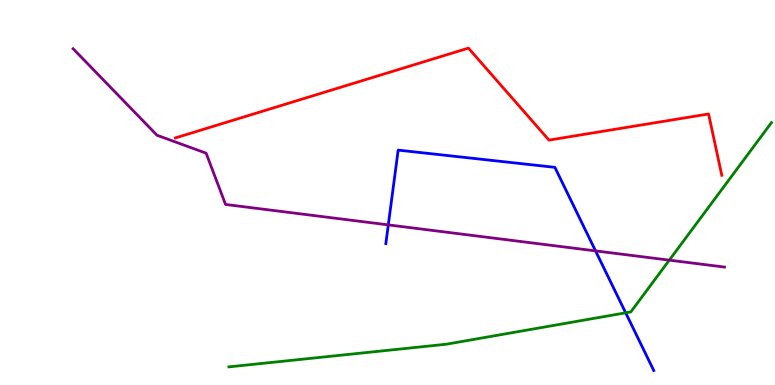[{'lines': ['blue', 'red'], 'intersections': []}, {'lines': ['green', 'red'], 'intersections': []}, {'lines': ['purple', 'red'], 'intersections': []}, {'lines': ['blue', 'green'], 'intersections': [{'x': 8.07, 'y': 1.88}]}, {'lines': ['blue', 'purple'], 'intersections': [{'x': 5.01, 'y': 4.16}, {'x': 7.68, 'y': 3.48}]}, {'lines': ['green', 'purple'], 'intersections': [{'x': 8.64, 'y': 3.24}]}]